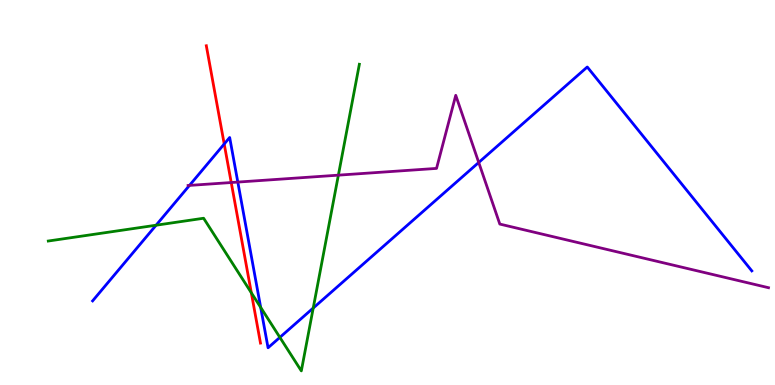[{'lines': ['blue', 'red'], 'intersections': [{'x': 2.89, 'y': 6.26}]}, {'lines': ['green', 'red'], 'intersections': [{'x': 3.24, 'y': 2.4}]}, {'lines': ['purple', 'red'], 'intersections': [{'x': 2.98, 'y': 5.26}]}, {'lines': ['blue', 'green'], 'intersections': [{'x': 2.01, 'y': 4.15}, {'x': 3.36, 'y': 2.02}, {'x': 3.61, 'y': 1.24}, {'x': 4.04, 'y': 2.0}]}, {'lines': ['blue', 'purple'], 'intersections': [{'x': 2.44, 'y': 5.18}, {'x': 3.07, 'y': 5.27}, {'x': 6.18, 'y': 5.78}]}, {'lines': ['green', 'purple'], 'intersections': [{'x': 4.37, 'y': 5.45}]}]